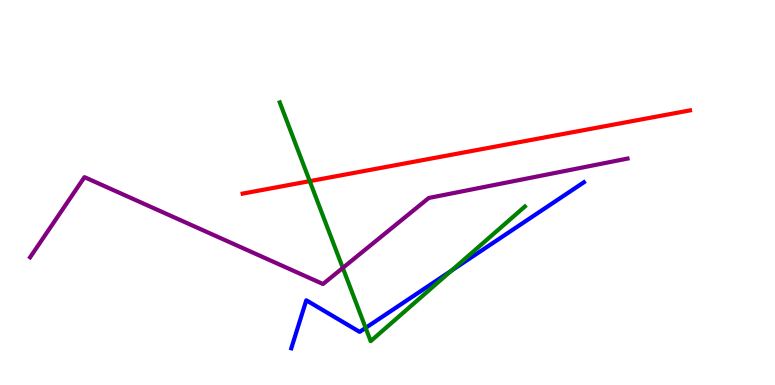[{'lines': ['blue', 'red'], 'intersections': []}, {'lines': ['green', 'red'], 'intersections': [{'x': 4.0, 'y': 5.3}]}, {'lines': ['purple', 'red'], 'intersections': []}, {'lines': ['blue', 'green'], 'intersections': [{'x': 4.72, 'y': 1.48}, {'x': 5.83, 'y': 2.97}]}, {'lines': ['blue', 'purple'], 'intersections': []}, {'lines': ['green', 'purple'], 'intersections': [{'x': 4.42, 'y': 3.04}]}]